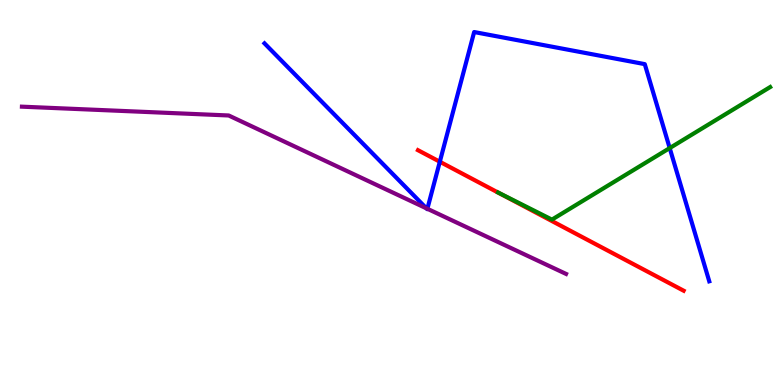[{'lines': ['blue', 'red'], 'intersections': [{'x': 5.68, 'y': 5.8}]}, {'lines': ['green', 'red'], 'intersections': []}, {'lines': ['purple', 'red'], 'intersections': []}, {'lines': ['blue', 'green'], 'intersections': [{'x': 8.64, 'y': 6.15}]}, {'lines': ['blue', 'purple'], 'intersections': [{'x': 5.5, 'y': 4.59}, {'x': 5.51, 'y': 4.58}]}, {'lines': ['green', 'purple'], 'intersections': []}]